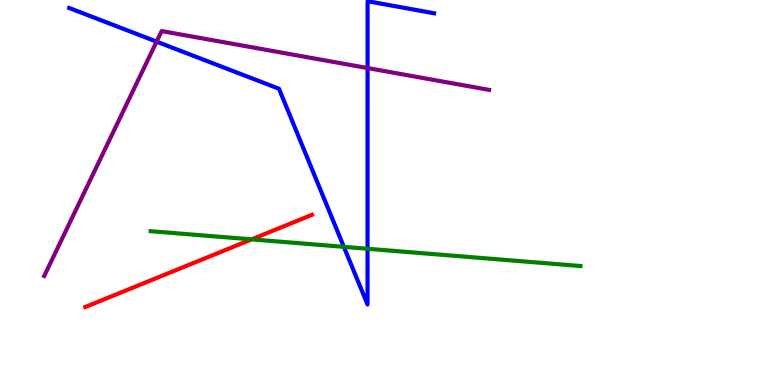[{'lines': ['blue', 'red'], 'intersections': []}, {'lines': ['green', 'red'], 'intersections': [{'x': 3.25, 'y': 3.78}]}, {'lines': ['purple', 'red'], 'intersections': []}, {'lines': ['blue', 'green'], 'intersections': [{'x': 4.44, 'y': 3.59}, {'x': 4.74, 'y': 3.54}]}, {'lines': ['blue', 'purple'], 'intersections': [{'x': 2.02, 'y': 8.92}, {'x': 4.74, 'y': 8.23}]}, {'lines': ['green', 'purple'], 'intersections': []}]